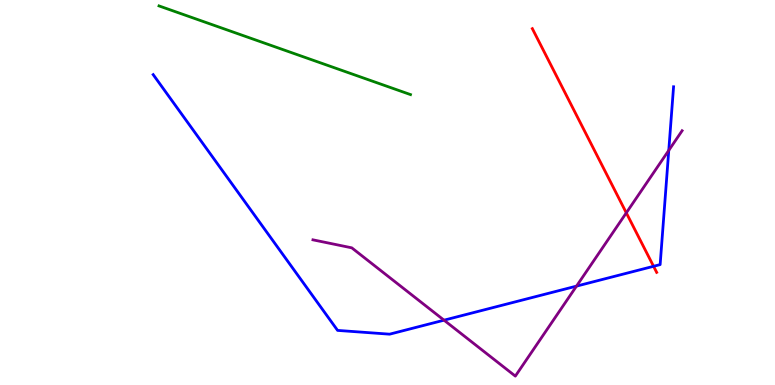[{'lines': ['blue', 'red'], 'intersections': [{'x': 8.43, 'y': 3.08}]}, {'lines': ['green', 'red'], 'intersections': []}, {'lines': ['purple', 'red'], 'intersections': [{'x': 8.08, 'y': 4.47}]}, {'lines': ['blue', 'green'], 'intersections': []}, {'lines': ['blue', 'purple'], 'intersections': [{'x': 5.73, 'y': 1.68}, {'x': 7.44, 'y': 2.57}, {'x': 8.63, 'y': 6.09}]}, {'lines': ['green', 'purple'], 'intersections': []}]